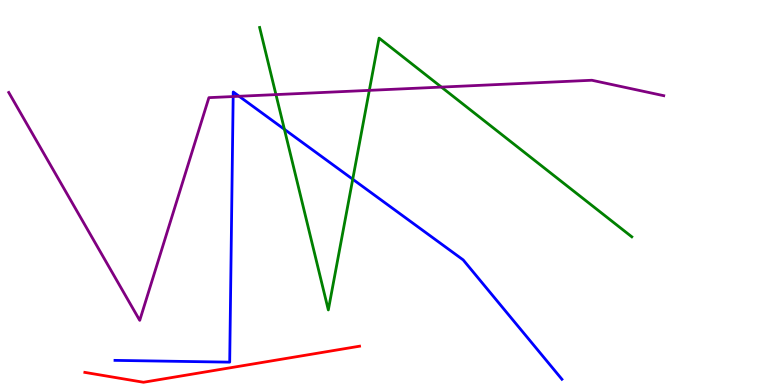[{'lines': ['blue', 'red'], 'intersections': []}, {'lines': ['green', 'red'], 'intersections': []}, {'lines': ['purple', 'red'], 'intersections': []}, {'lines': ['blue', 'green'], 'intersections': [{'x': 3.67, 'y': 6.64}, {'x': 4.55, 'y': 5.34}]}, {'lines': ['blue', 'purple'], 'intersections': [{'x': 3.01, 'y': 7.49}, {'x': 3.09, 'y': 7.5}]}, {'lines': ['green', 'purple'], 'intersections': [{'x': 3.56, 'y': 7.54}, {'x': 4.77, 'y': 7.65}, {'x': 5.7, 'y': 7.74}]}]